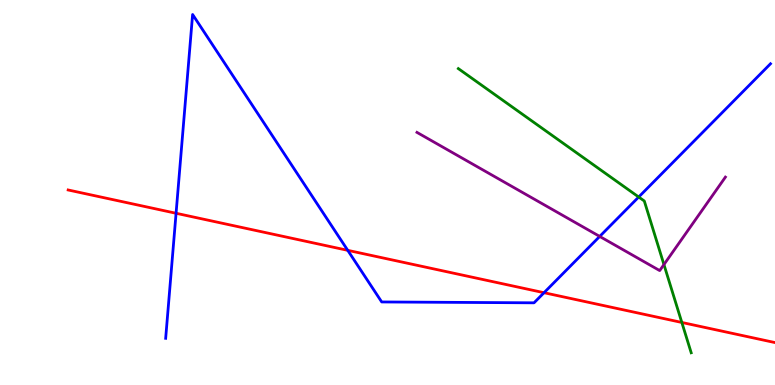[{'lines': ['blue', 'red'], 'intersections': [{'x': 2.27, 'y': 4.46}, {'x': 4.49, 'y': 3.5}, {'x': 7.02, 'y': 2.4}]}, {'lines': ['green', 'red'], 'intersections': [{'x': 8.8, 'y': 1.62}]}, {'lines': ['purple', 'red'], 'intersections': []}, {'lines': ['blue', 'green'], 'intersections': [{'x': 8.24, 'y': 4.88}]}, {'lines': ['blue', 'purple'], 'intersections': [{'x': 7.74, 'y': 3.86}]}, {'lines': ['green', 'purple'], 'intersections': [{'x': 8.57, 'y': 3.13}]}]